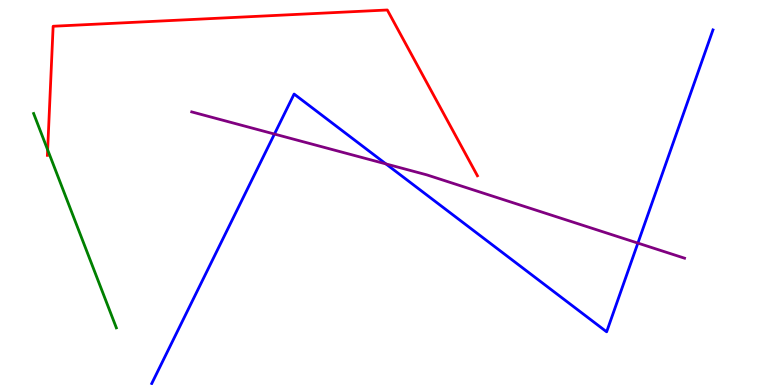[{'lines': ['blue', 'red'], 'intersections': []}, {'lines': ['green', 'red'], 'intersections': [{'x': 0.615, 'y': 6.11}]}, {'lines': ['purple', 'red'], 'intersections': []}, {'lines': ['blue', 'green'], 'intersections': []}, {'lines': ['blue', 'purple'], 'intersections': [{'x': 3.54, 'y': 6.52}, {'x': 4.98, 'y': 5.74}, {'x': 8.23, 'y': 3.69}]}, {'lines': ['green', 'purple'], 'intersections': []}]